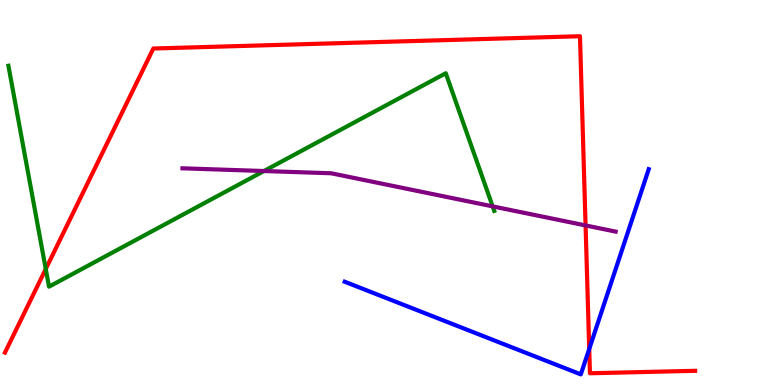[{'lines': ['blue', 'red'], 'intersections': [{'x': 7.6, 'y': 0.936}]}, {'lines': ['green', 'red'], 'intersections': [{'x': 0.59, 'y': 3.01}]}, {'lines': ['purple', 'red'], 'intersections': [{'x': 7.56, 'y': 4.14}]}, {'lines': ['blue', 'green'], 'intersections': []}, {'lines': ['blue', 'purple'], 'intersections': []}, {'lines': ['green', 'purple'], 'intersections': [{'x': 3.41, 'y': 5.56}, {'x': 6.36, 'y': 4.64}]}]